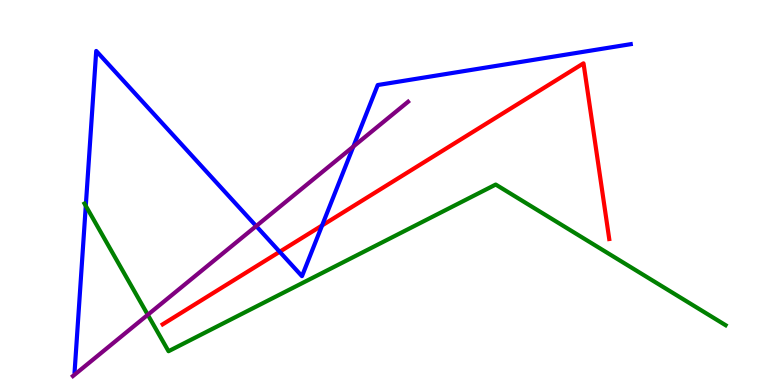[{'lines': ['blue', 'red'], 'intersections': [{'x': 3.61, 'y': 3.46}, {'x': 4.16, 'y': 4.14}]}, {'lines': ['green', 'red'], 'intersections': []}, {'lines': ['purple', 'red'], 'intersections': []}, {'lines': ['blue', 'green'], 'intersections': [{'x': 1.11, 'y': 4.65}]}, {'lines': ['blue', 'purple'], 'intersections': [{'x': 3.31, 'y': 4.13}, {'x': 4.56, 'y': 6.19}]}, {'lines': ['green', 'purple'], 'intersections': [{'x': 1.91, 'y': 1.82}]}]